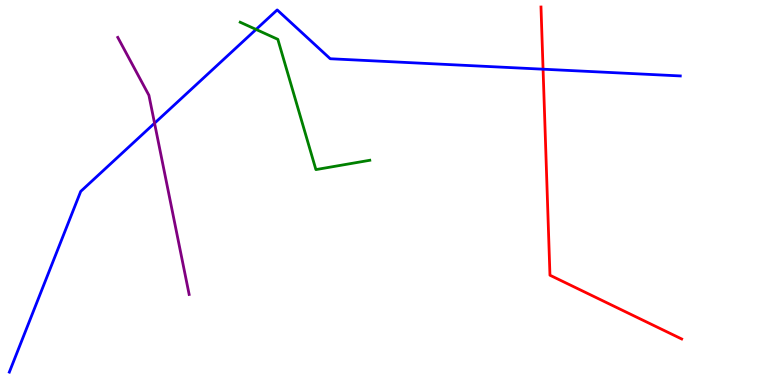[{'lines': ['blue', 'red'], 'intersections': [{'x': 7.01, 'y': 8.2}]}, {'lines': ['green', 'red'], 'intersections': []}, {'lines': ['purple', 'red'], 'intersections': []}, {'lines': ['blue', 'green'], 'intersections': [{'x': 3.3, 'y': 9.24}]}, {'lines': ['blue', 'purple'], 'intersections': [{'x': 1.99, 'y': 6.8}]}, {'lines': ['green', 'purple'], 'intersections': []}]